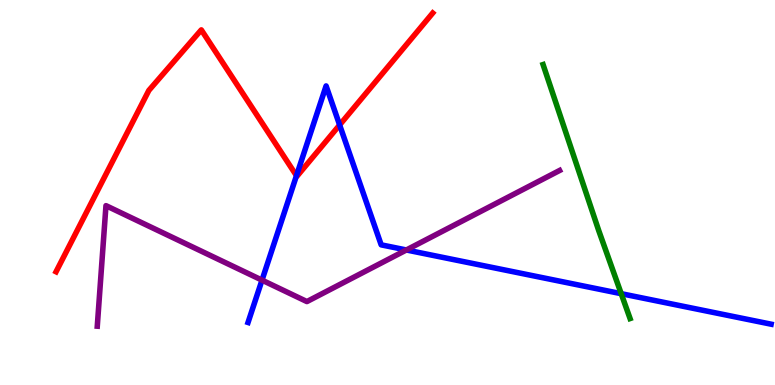[{'lines': ['blue', 'red'], 'intersections': [{'x': 3.83, 'y': 5.44}, {'x': 4.38, 'y': 6.75}]}, {'lines': ['green', 'red'], 'intersections': []}, {'lines': ['purple', 'red'], 'intersections': []}, {'lines': ['blue', 'green'], 'intersections': [{'x': 8.02, 'y': 2.37}]}, {'lines': ['blue', 'purple'], 'intersections': [{'x': 3.38, 'y': 2.72}, {'x': 5.24, 'y': 3.51}]}, {'lines': ['green', 'purple'], 'intersections': []}]